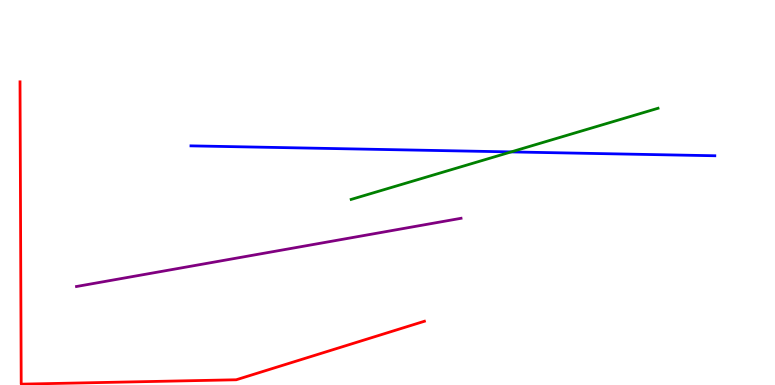[{'lines': ['blue', 'red'], 'intersections': []}, {'lines': ['green', 'red'], 'intersections': []}, {'lines': ['purple', 'red'], 'intersections': []}, {'lines': ['blue', 'green'], 'intersections': [{'x': 6.6, 'y': 6.05}]}, {'lines': ['blue', 'purple'], 'intersections': []}, {'lines': ['green', 'purple'], 'intersections': []}]